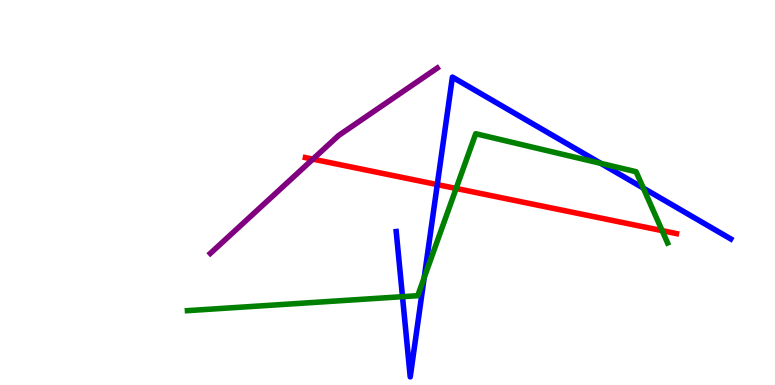[{'lines': ['blue', 'red'], 'intersections': [{'x': 5.64, 'y': 5.21}]}, {'lines': ['green', 'red'], 'intersections': [{'x': 5.89, 'y': 5.1}, {'x': 8.54, 'y': 4.01}]}, {'lines': ['purple', 'red'], 'intersections': [{'x': 4.04, 'y': 5.87}]}, {'lines': ['blue', 'green'], 'intersections': [{'x': 5.19, 'y': 2.29}, {'x': 5.47, 'y': 2.79}, {'x': 7.75, 'y': 5.76}, {'x': 8.3, 'y': 5.11}]}, {'lines': ['blue', 'purple'], 'intersections': []}, {'lines': ['green', 'purple'], 'intersections': []}]